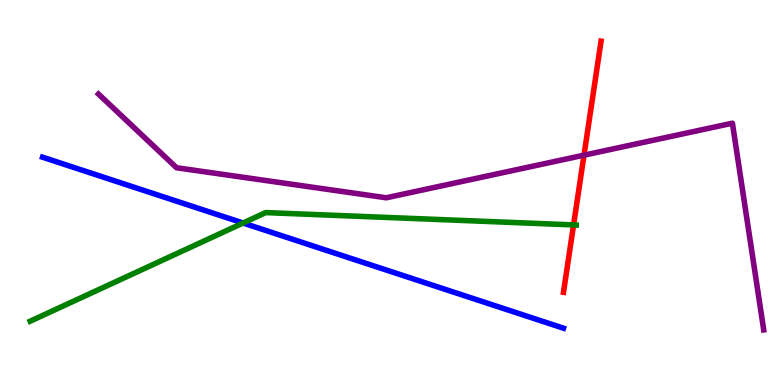[{'lines': ['blue', 'red'], 'intersections': []}, {'lines': ['green', 'red'], 'intersections': [{'x': 7.4, 'y': 4.16}]}, {'lines': ['purple', 'red'], 'intersections': [{'x': 7.54, 'y': 5.97}]}, {'lines': ['blue', 'green'], 'intersections': [{'x': 3.14, 'y': 4.21}]}, {'lines': ['blue', 'purple'], 'intersections': []}, {'lines': ['green', 'purple'], 'intersections': []}]